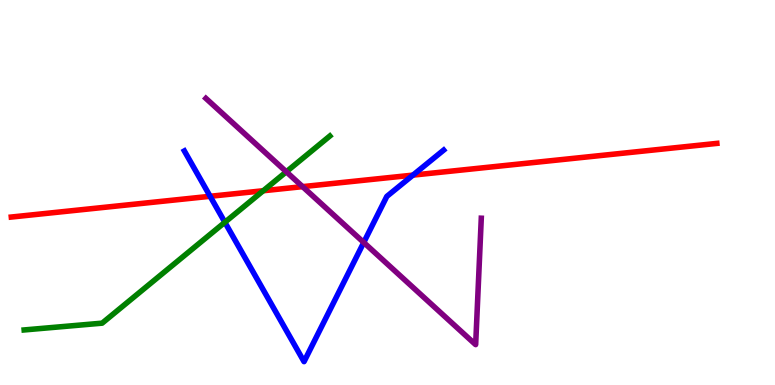[{'lines': ['blue', 'red'], 'intersections': [{'x': 2.71, 'y': 4.9}, {'x': 5.33, 'y': 5.45}]}, {'lines': ['green', 'red'], 'intersections': [{'x': 3.4, 'y': 5.05}]}, {'lines': ['purple', 'red'], 'intersections': [{'x': 3.9, 'y': 5.15}]}, {'lines': ['blue', 'green'], 'intersections': [{'x': 2.9, 'y': 4.23}]}, {'lines': ['blue', 'purple'], 'intersections': [{'x': 4.69, 'y': 3.7}]}, {'lines': ['green', 'purple'], 'intersections': [{'x': 3.69, 'y': 5.54}]}]